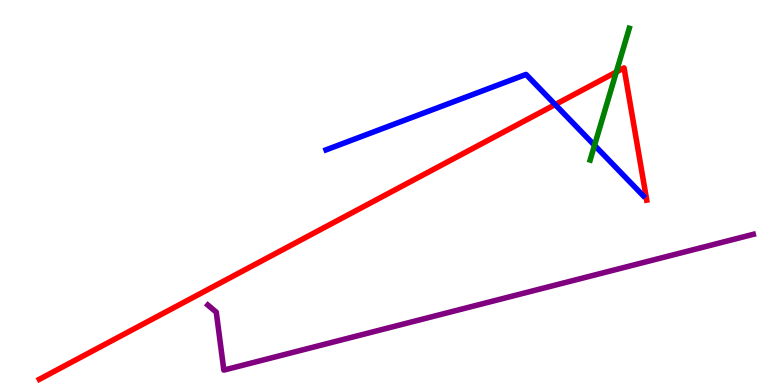[{'lines': ['blue', 'red'], 'intersections': [{'x': 7.16, 'y': 7.28}]}, {'lines': ['green', 'red'], 'intersections': [{'x': 7.95, 'y': 8.13}]}, {'lines': ['purple', 'red'], 'intersections': []}, {'lines': ['blue', 'green'], 'intersections': [{'x': 7.67, 'y': 6.23}]}, {'lines': ['blue', 'purple'], 'intersections': []}, {'lines': ['green', 'purple'], 'intersections': []}]